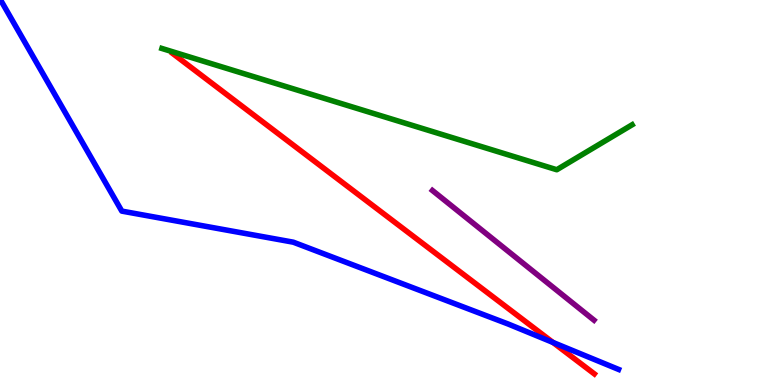[{'lines': ['blue', 'red'], 'intersections': [{'x': 7.14, 'y': 1.11}]}, {'lines': ['green', 'red'], 'intersections': []}, {'lines': ['purple', 'red'], 'intersections': []}, {'lines': ['blue', 'green'], 'intersections': []}, {'lines': ['blue', 'purple'], 'intersections': []}, {'lines': ['green', 'purple'], 'intersections': []}]